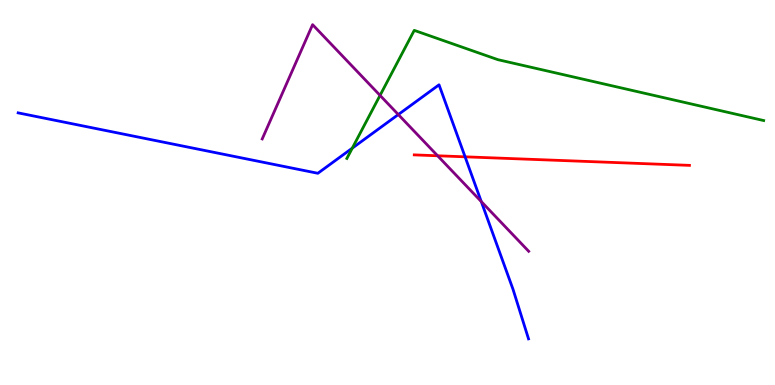[{'lines': ['blue', 'red'], 'intersections': [{'x': 6.0, 'y': 5.93}]}, {'lines': ['green', 'red'], 'intersections': []}, {'lines': ['purple', 'red'], 'intersections': [{'x': 5.65, 'y': 5.95}]}, {'lines': ['blue', 'green'], 'intersections': [{'x': 4.55, 'y': 6.15}]}, {'lines': ['blue', 'purple'], 'intersections': [{'x': 5.14, 'y': 7.02}, {'x': 6.21, 'y': 4.76}]}, {'lines': ['green', 'purple'], 'intersections': [{'x': 4.9, 'y': 7.52}]}]